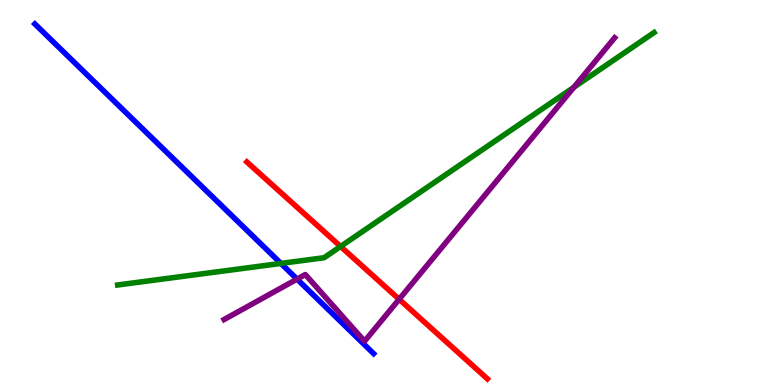[{'lines': ['blue', 'red'], 'intersections': []}, {'lines': ['green', 'red'], 'intersections': [{'x': 4.39, 'y': 3.6}]}, {'lines': ['purple', 'red'], 'intersections': [{'x': 5.15, 'y': 2.23}]}, {'lines': ['blue', 'green'], 'intersections': [{'x': 3.62, 'y': 3.16}]}, {'lines': ['blue', 'purple'], 'intersections': [{'x': 3.83, 'y': 2.75}]}, {'lines': ['green', 'purple'], 'intersections': [{'x': 7.4, 'y': 7.73}]}]